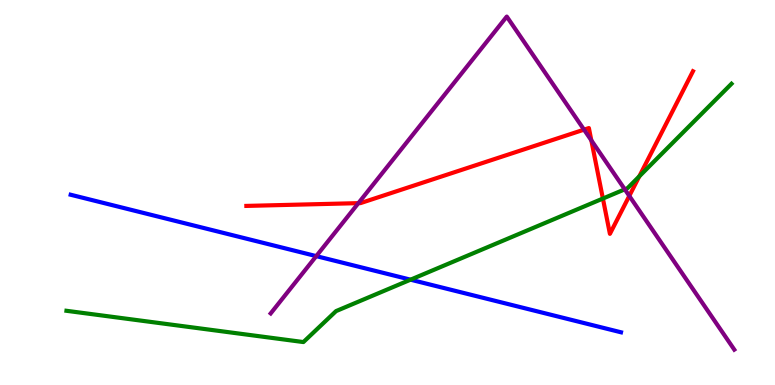[{'lines': ['blue', 'red'], 'intersections': []}, {'lines': ['green', 'red'], 'intersections': [{'x': 7.78, 'y': 4.84}, {'x': 8.25, 'y': 5.42}]}, {'lines': ['purple', 'red'], 'intersections': [{'x': 4.62, 'y': 4.72}, {'x': 7.54, 'y': 6.63}, {'x': 7.63, 'y': 6.35}, {'x': 8.12, 'y': 4.91}]}, {'lines': ['blue', 'green'], 'intersections': [{'x': 5.3, 'y': 2.74}]}, {'lines': ['blue', 'purple'], 'intersections': [{'x': 4.08, 'y': 3.35}]}, {'lines': ['green', 'purple'], 'intersections': [{'x': 8.06, 'y': 5.08}]}]